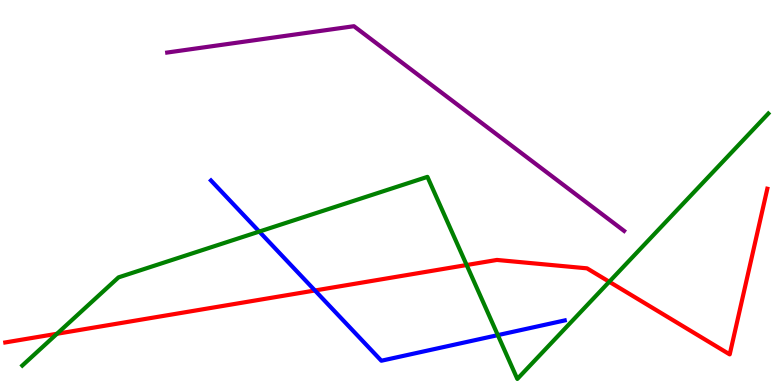[{'lines': ['blue', 'red'], 'intersections': [{'x': 4.06, 'y': 2.45}]}, {'lines': ['green', 'red'], 'intersections': [{'x': 0.735, 'y': 1.33}, {'x': 6.02, 'y': 3.12}, {'x': 7.86, 'y': 2.68}]}, {'lines': ['purple', 'red'], 'intersections': []}, {'lines': ['blue', 'green'], 'intersections': [{'x': 3.35, 'y': 3.98}, {'x': 6.42, 'y': 1.3}]}, {'lines': ['blue', 'purple'], 'intersections': []}, {'lines': ['green', 'purple'], 'intersections': []}]